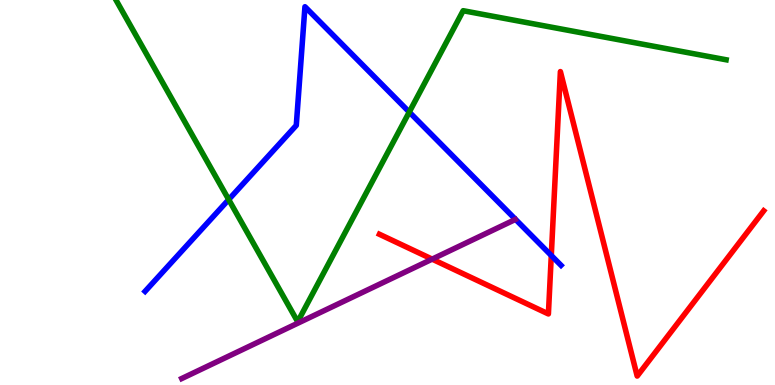[{'lines': ['blue', 'red'], 'intersections': [{'x': 7.11, 'y': 3.36}]}, {'lines': ['green', 'red'], 'intersections': []}, {'lines': ['purple', 'red'], 'intersections': [{'x': 5.58, 'y': 3.27}]}, {'lines': ['blue', 'green'], 'intersections': [{'x': 2.95, 'y': 4.82}, {'x': 5.28, 'y': 7.09}]}, {'lines': ['blue', 'purple'], 'intersections': []}, {'lines': ['green', 'purple'], 'intersections': []}]